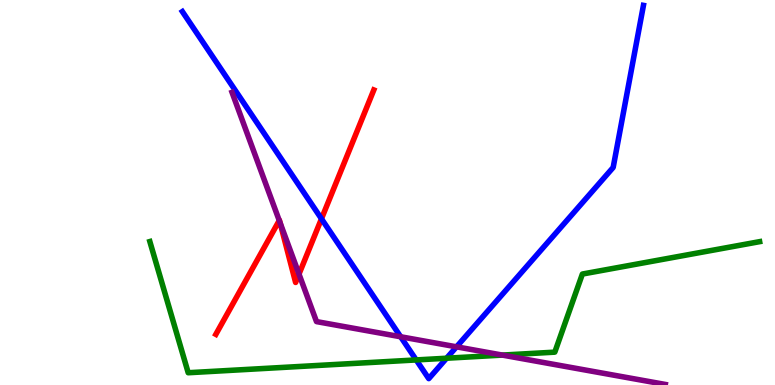[{'lines': ['blue', 'red'], 'intersections': [{'x': 4.15, 'y': 4.32}]}, {'lines': ['green', 'red'], 'intersections': []}, {'lines': ['purple', 'red'], 'intersections': [{'x': 3.6, 'y': 4.27}, {'x': 3.61, 'y': 4.22}, {'x': 3.86, 'y': 2.88}]}, {'lines': ['blue', 'green'], 'intersections': [{'x': 5.37, 'y': 0.651}, {'x': 5.76, 'y': 0.695}]}, {'lines': ['blue', 'purple'], 'intersections': [{'x': 5.17, 'y': 1.25}, {'x': 5.89, 'y': 0.991}]}, {'lines': ['green', 'purple'], 'intersections': [{'x': 6.48, 'y': 0.777}]}]